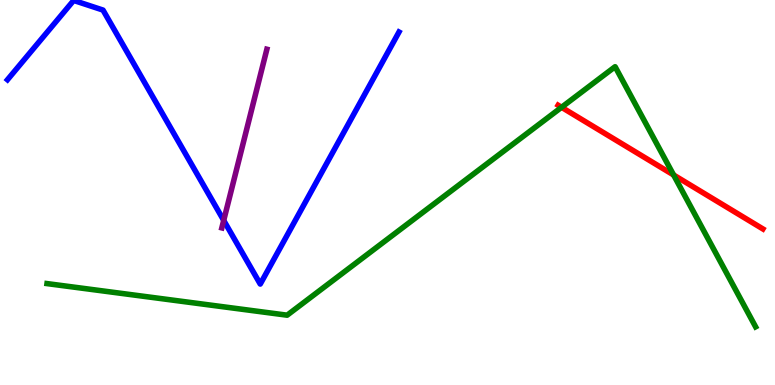[{'lines': ['blue', 'red'], 'intersections': []}, {'lines': ['green', 'red'], 'intersections': [{'x': 7.25, 'y': 7.21}, {'x': 8.69, 'y': 5.46}]}, {'lines': ['purple', 'red'], 'intersections': []}, {'lines': ['blue', 'green'], 'intersections': []}, {'lines': ['blue', 'purple'], 'intersections': [{'x': 2.89, 'y': 4.28}]}, {'lines': ['green', 'purple'], 'intersections': []}]